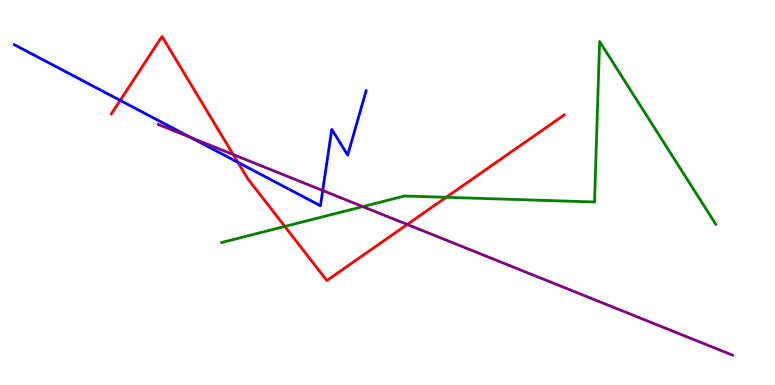[{'lines': ['blue', 'red'], 'intersections': [{'x': 1.55, 'y': 7.39}, {'x': 3.07, 'y': 5.78}]}, {'lines': ['green', 'red'], 'intersections': [{'x': 3.67, 'y': 4.12}, {'x': 5.76, 'y': 4.88}]}, {'lines': ['purple', 'red'], 'intersections': [{'x': 3.01, 'y': 5.99}, {'x': 5.25, 'y': 4.17}]}, {'lines': ['blue', 'green'], 'intersections': []}, {'lines': ['blue', 'purple'], 'intersections': [{'x': 2.46, 'y': 6.43}, {'x': 4.16, 'y': 5.05}]}, {'lines': ['green', 'purple'], 'intersections': [{'x': 4.68, 'y': 4.63}]}]